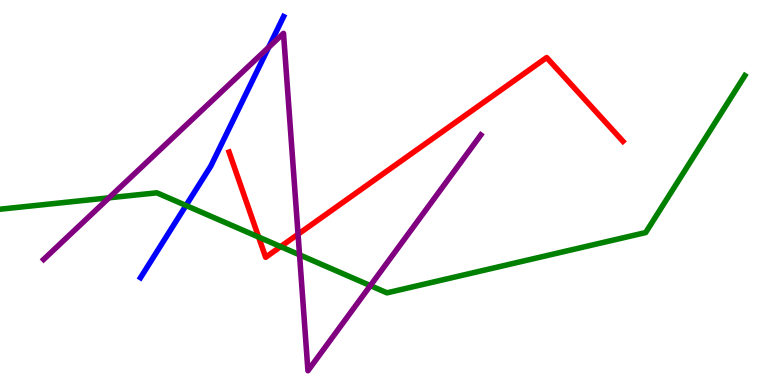[{'lines': ['blue', 'red'], 'intersections': []}, {'lines': ['green', 'red'], 'intersections': [{'x': 3.34, 'y': 3.84}, {'x': 3.62, 'y': 3.59}]}, {'lines': ['purple', 'red'], 'intersections': [{'x': 3.85, 'y': 3.92}]}, {'lines': ['blue', 'green'], 'intersections': [{'x': 2.4, 'y': 4.66}]}, {'lines': ['blue', 'purple'], 'intersections': [{'x': 3.47, 'y': 8.77}]}, {'lines': ['green', 'purple'], 'intersections': [{'x': 1.41, 'y': 4.86}, {'x': 3.87, 'y': 3.38}, {'x': 4.78, 'y': 2.58}]}]